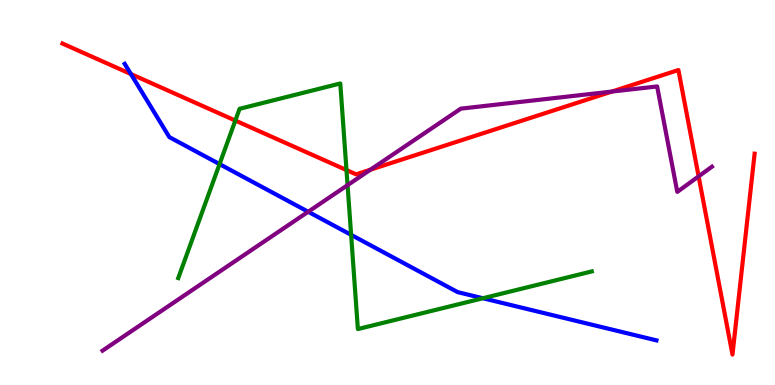[{'lines': ['blue', 'red'], 'intersections': [{'x': 1.69, 'y': 8.08}]}, {'lines': ['green', 'red'], 'intersections': [{'x': 3.04, 'y': 6.87}, {'x': 4.47, 'y': 5.58}]}, {'lines': ['purple', 'red'], 'intersections': [{'x': 4.78, 'y': 5.59}, {'x': 7.9, 'y': 7.62}, {'x': 9.01, 'y': 5.42}]}, {'lines': ['blue', 'green'], 'intersections': [{'x': 2.83, 'y': 5.74}, {'x': 4.53, 'y': 3.9}, {'x': 6.23, 'y': 2.25}]}, {'lines': ['blue', 'purple'], 'intersections': [{'x': 3.98, 'y': 4.5}]}, {'lines': ['green', 'purple'], 'intersections': [{'x': 4.48, 'y': 5.19}]}]